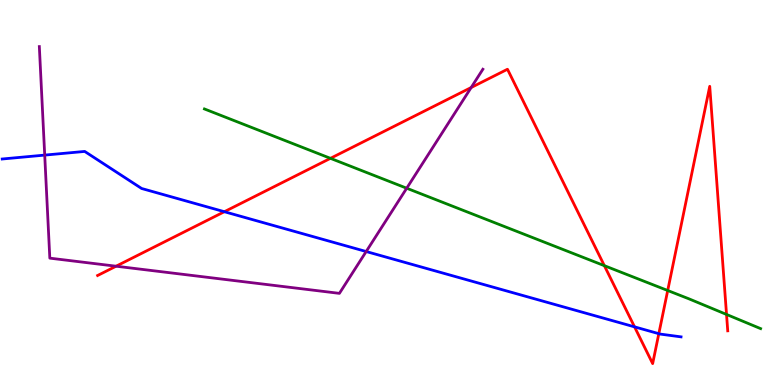[{'lines': ['blue', 'red'], 'intersections': [{'x': 2.9, 'y': 4.5}, {'x': 8.19, 'y': 1.51}, {'x': 8.5, 'y': 1.33}]}, {'lines': ['green', 'red'], 'intersections': [{'x': 4.26, 'y': 5.89}, {'x': 7.8, 'y': 3.1}, {'x': 8.62, 'y': 2.45}, {'x': 9.37, 'y': 1.83}]}, {'lines': ['purple', 'red'], 'intersections': [{'x': 1.5, 'y': 3.09}, {'x': 6.08, 'y': 7.73}]}, {'lines': ['blue', 'green'], 'intersections': []}, {'lines': ['blue', 'purple'], 'intersections': [{'x': 0.577, 'y': 5.97}, {'x': 4.72, 'y': 3.47}]}, {'lines': ['green', 'purple'], 'intersections': [{'x': 5.25, 'y': 5.11}]}]